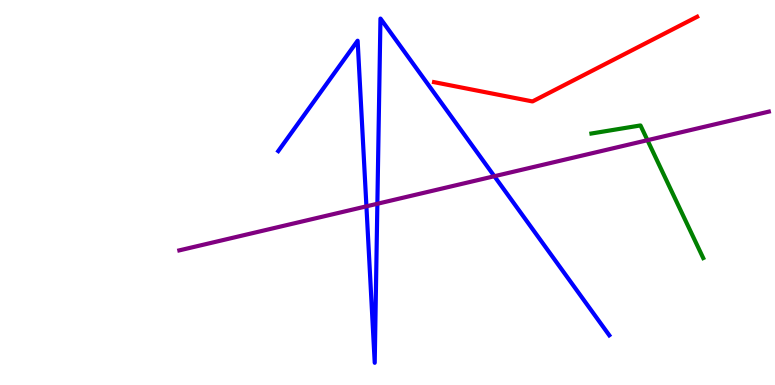[{'lines': ['blue', 'red'], 'intersections': []}, {'lines': ['green', 'red'], 'intersections': []}, {'lines': ['purple', 'red'], 'intersections': []}, {'lines': ['blue', 'green'], 'intersections': []}, {'lines': ['blue', 'purple'], 'intersections': [{'x': 4.73, 'y': 4.64}, {'x': 4.87, 'y': 4.71}, {'x': 6.38, 'y': 5.42}]}, {'lines': ['green', 'purple'], 'intersections': [{'x': 8.35, 'y': 6.36}]}]